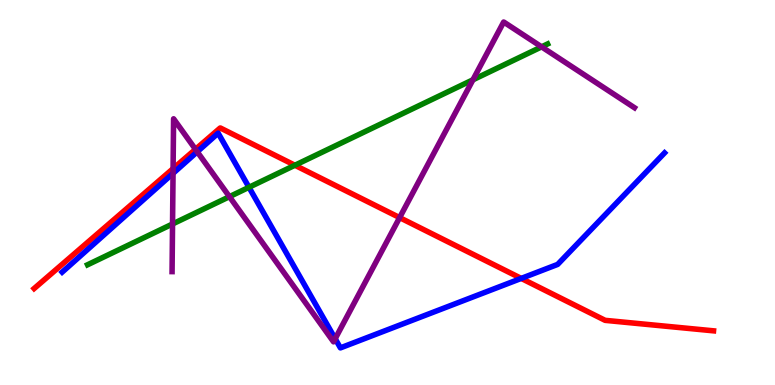[{'lines': ['blue', 'red'], 'intersections': [{'x': 6.73, 'y': 2.77}]}, {'lines': ['green', 'red'], 'intersections': [{'x': 3.81, 'y': 5.71}]}, {'lines': ['purple', 'red'], 'intersections': [{'x': 2.23, 'y': 5.62}, {'x': 2.52, 'y': 6.12}, {'x': 5.16, 'y': 4.35}]}, {'lines': ['blue', 'green'], 'intersections': [{'x': 3.21, 'y': 5.14}]}, {'lines': ['blue', 'purple'], 'intersections': [{'x': 2.23, 'y': 5.5}, {'x': 2.55, 'y': 6.06}, {'x': 4.33, 'y': 1.2}]}, {'lines': ['green', 'purple'], 'intersections': [{'x': 2.23, 'y': 4.18}, {'x': 2.96, 'y': 4.89}, {'x': 6.1, 'y': 7.93}, {'x': 6.99, 'y': 8.78}]}]